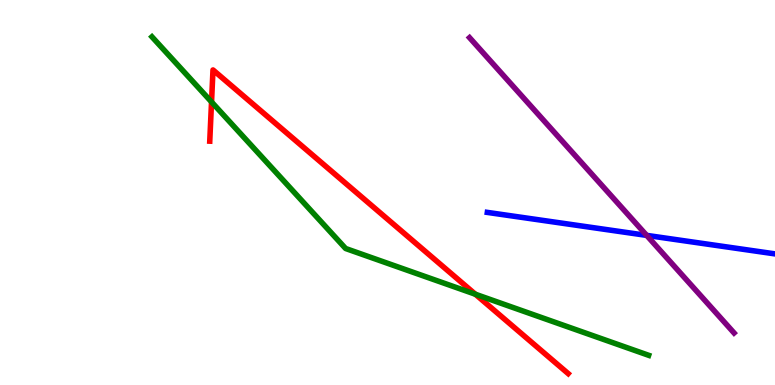[{'lines': ['blue', 'red'], 'intersections': []}, {'lines': ['green', 'red'], 'intersections': [{'x': 2.73, 'y': 7.35}, {'x': 6.13, 'y': 2.36}]}, {'lines': ['purple', 'red'], 'intersections': []}, {'lines': ['blue', 'green'], 'intersections': []}, {'lines': ['blue', 'purple'], 'intersections': [{'x': 8.34, 'y': 3.89}]}, {'lines': ['green', 'purple'], 'intersections': []}]